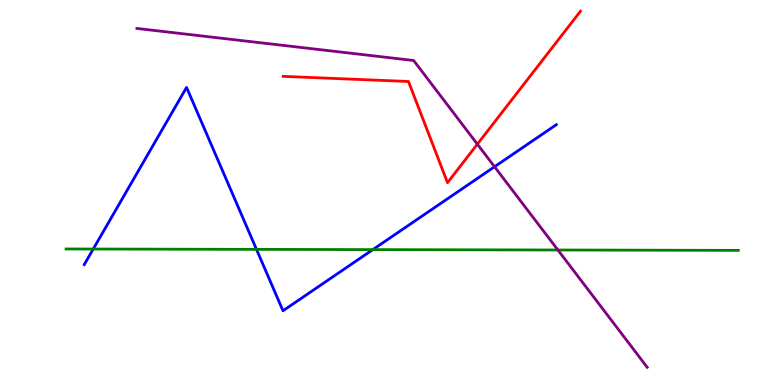[{'lines': ['blue', 'red'], 'intersections': []}, {'lines': ['green', 'red'], 'intersections': []}, {'lines': ['purple', 'red'], 'intersections': [{'x': 6.16, 'y': 6.26}]}, {'lines': ['blue', 'green'], 'intersections': [{'x': 1.2, 'y': 3.53}, {'x': 3.31, 'y': 3.52}, {'x': 4.81, 'y': 3.52}]}, {'lines': ['blue', 'purple'], 'intersections': [{'x': 6.38, 'y': 5.67}]}, {'lines': ['green', 'purple'], 'intersections': [{'x': 7.2, 'y': 3.51}]}]